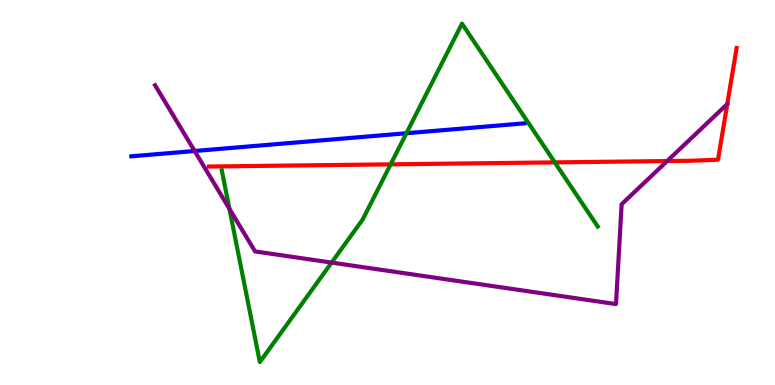[{'lines': ['blue', 'red'], 'intersections': []}, {'lines': ['green', 'red'], 'intersections': [{'x': 5.04, 'y': 5.73}, {'x': 7.16, 'y': 5.78}]}, {'lines': ['purple', 'red'], 'intersections': [{'x': 8.61, 'y': 5.82}]}, {'lines': ['blue', 'green'], 'intersections': [{'x': 5.24, 'y': 6.54}]}, {'lines': ['blue', 'purple'], 'intersections': [{'x': 2.51, 'y': 6.08}]}, {'lines': ['green', 'purple'], 'intersections': [{'x': 2.96, 'y': 4.58}, {'x': 4.28, 'y': 3.18}]}]